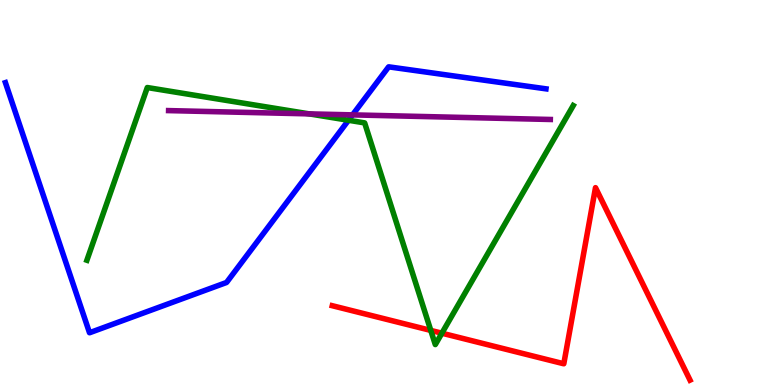[{'lines': ['blue', 'red'], 'intersections': []}, {'lines': ['green', 'red'], 'intersections': [{'x': 5.56, 'y': 1.42}, {'x': 5.7, 'y': 1.35}]}, {'lines': ['purple', 'red'], 'intersections': []}, {'lines': ['blue', 'green'], 'intersections': [{'x': 4.5, 'y': 6.88}]}, {'lines': ['blue', 'purple'], 'intersections': [{'x': 4.55, 'y': 7.02}]}, {'lines': ['green', 'purple'], 'intersections': [{'x': 3.99, 'y': 7.04}]}]